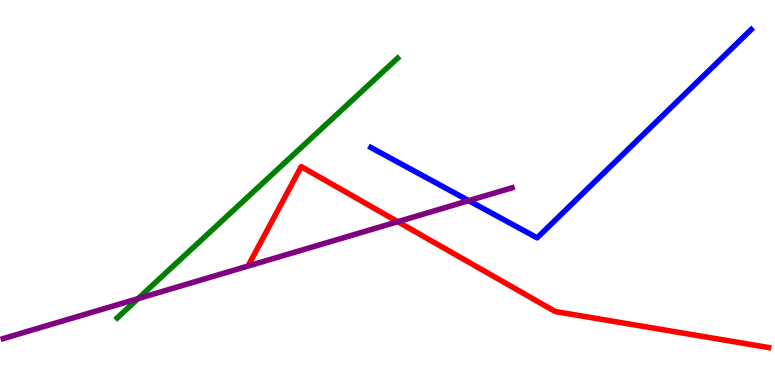[{'lines': ['blue', 'red'], 'intersections': []}, {'lines': ['green', 'red'], 'intersections': []}, {'lines': ['purple', 'red'], 'intersections': [{'x': 5.13, 'y': 4.24}]}, {'lines': ['blue', 'green'], 'intersections': []}, {'lines': ['blue', 'purple'], 'intersections': [{'x': 6.05, 'y': 4.79}]}, {'lines': ['green', 'purple'], 'intersections': [{'x': 1.78, 'y': 2.24}]}]